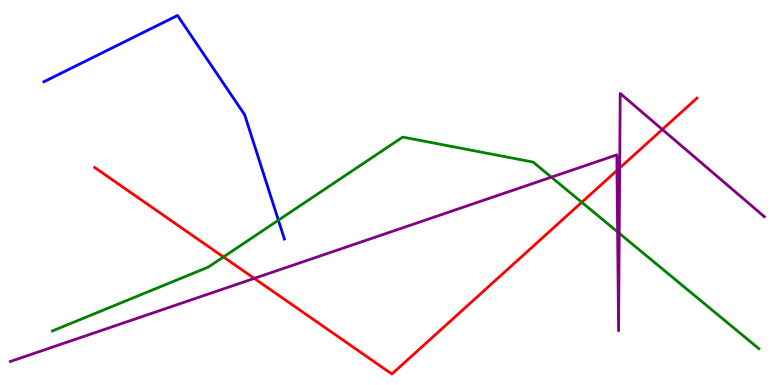[{'lines': ['blue', 'red'], 'intersections': []}, {'lines': ['green', 'red'], 'intersections': [{'x': 2.88, 'y': 3.33}, {'x': 7.51, 'y': 4.75}]}, {'lines': ['purple', 'red'], 'intersections': [{'x': 3.28, 'y': 2.77}, {'x': 7.96, 'y': 5.57}, {'x': 8.0, 'y': 5.64}, {'x': 8.55, 'y': 6.64}]}, {'lines': ['blue', 'green'], 'intersections': [{'x': 3.59, 'y': 4.28}]}, {'lines': ['blue', 'purple'], 'intersections': []}, {'lines': ['green', 'purple'], 'intersections': [{'x': 7.11, 'y': 5.4}, {'x': 7.97, 'y': 3.98}, {'x': 7.99, 'y': 3.94}]}]